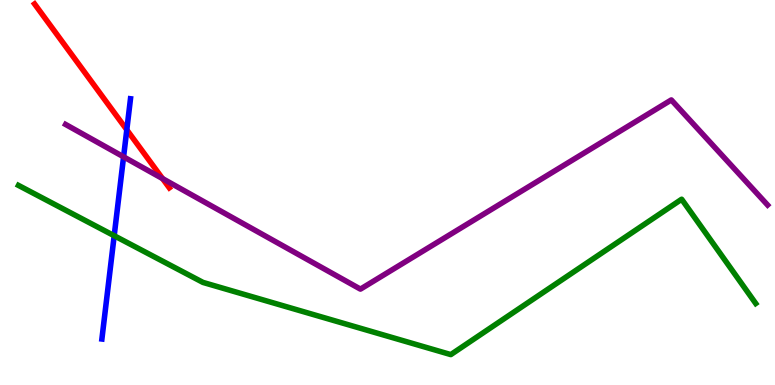[{'lines': ['blue', 'red'], 'intersections': [{'x': 1.64, 'y': 6.63}]}, {'lines': ['green', 'red'], 'intersections': []}, {'lines': ['purple', 'red'], 'intersections': [{'x': 2.1, 'y': 5.36}]}, {'lines': ['blue', 'green'], 'intersections': [{'x': 1.47, 'y': 3.88}]}, {'lines': ['blue', 'purple'], 'intersections': [{'x': 1.59, 'y': 5.93}]}, {'lines': ['green', 'purple'], 'intersections': []}]